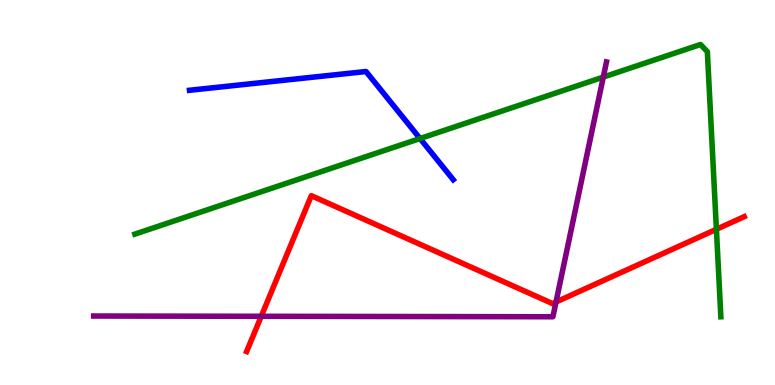[{'lines': ['blue', 'red'], 'intersections': []}, {'lines': ['green', 'red'], 'intersections': [{'x': 9.24, 'y': 4.04}]}, {'lines': ['purple', 'red'], 'intersections': [{'x': 3.37, 'y': 1.78}, {'x': 7.17, 'y': 2.16}]}, {'lines': ['blue', 'green'], 'intersections': [{'x': 5.42, 'y': 6.4}]}, {'lines': ['blue', 'purple'], 'intersections': []}, {'lines': ['green', 'purple'], 'intersections': [{'x': 7.78, 'y': 8.0}]}]